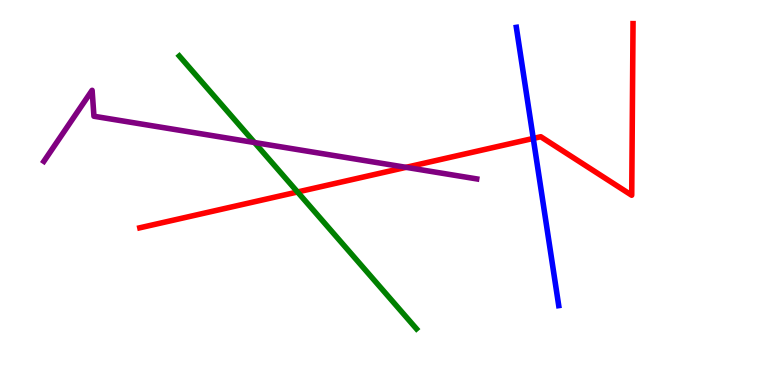[{'lines': ['blue', 'red'], 'intersections': [{'x': 6.88, 'y': 6.4}]}, {'lines': ['green', 'red'], 'intersections': [{'x': 3.84, 'y': 5.01}]}, {'lines': ['purple', 'red'], 'intersections': [{'x': 5.24, 'y': 5.65}]}, {'lines': ['blue', 'green'], 'intersections': []}, {'lines': ['blue', 'purple'], 'intersections': []}, {'lines': ['green', 'purple'], 'intersections': [{'x': 3.28, 'y': 6.3}]}]